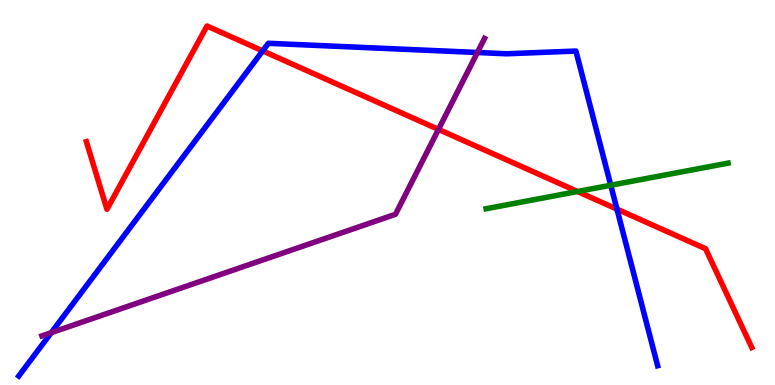[{'lines': ['blue', 'red'], 'intersections': [{'x': 3.39, 'y': 8.68}, {'x': 7.96, 'y': 4.57}]}, {'lines': ['green', 'red'], 'intersections': [{'x': 7.45, 'y': 5.03}]}, {'lines': ['purple', 'red'], 'intersections': [{'x': 5.66, 'y': 6.64}]}, {'lines': ['blue', 'green'], 'intersections': [{'x': 7.88, 'y': 5.19}]}, {'lines': ['blue', 'purple'], 'intersections': [{'x': 0.661, 'y': 1.36}, {'x': 6.16, 'y': 8.64}]}, {'lines': ['green', 'purple'], 'intersections': []}]